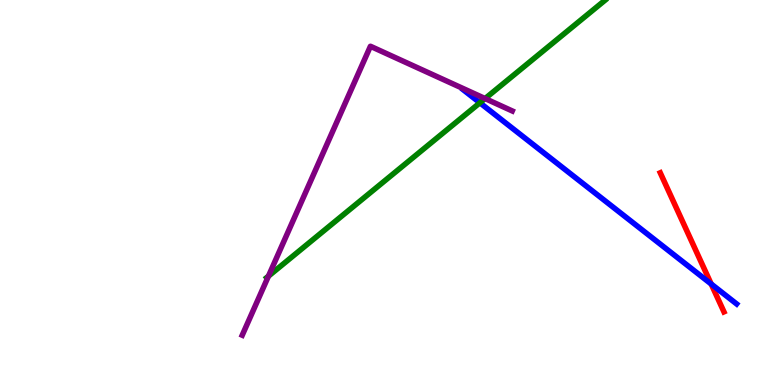[{'lines': ['blue', 'red'], 'intersections': [{'x': 9.18, 'y': 2.62}]}, {'lines': ['green', 'red'], 'intersections': []}, {'lines': ['purple', 'red'], 'intersections': []}, {'lines': ['blue', 'green'], 'intersections': [{'x': 6.19, 'y': 7.33}]}, {'lines': ['blue', 'purple'], 'intersections': []}, {'lines': ['green', 'purple'], 'intersections': [{'x': 3.46, 'y': 2.83}, {'x': 6.26, 'y': 7.44}]}]